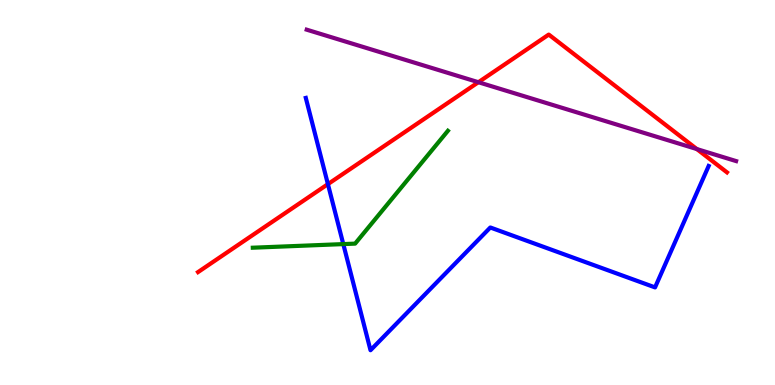[{'lines': ['blue', 'red'], 'intersections': [{'x': 4.23, 'y': 5.22}]}, {'lines': ['green', 'red'], 'intersections': []}, {'lines': ['purple', 'red'], 'intersections': [{'x': 6.17, 'y': 7.86}, {'x': 8.99, 'y': 6.13}]}, {'lines': ['blue', 'green'], 'intersections': [{'x': 4.43, 'y': 3.66}]}, {'lines': ['blue', 'purple'], 'intersections': []}, {'lines': ['green', 'purple'], 'intersections': []}]